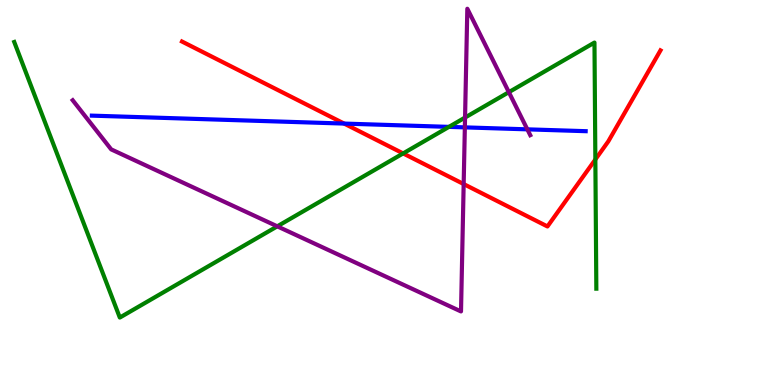[{'lines': ['blue', 'red'], 'intersections': [{'x': 4.44, 'y': 6.79}]}, {'lines': ['green', 'red'], 'intersections': [{'x': 5.2, 'y': 6.02}, {'x': 7.68, 'y': 5.86}]}, {'lines': ['purple', 'red'], 'intersections': [{'x': 5.98, 'y': 5.22}]}, {'lines': ['blue', 'green'], 'intersections': [{'x': 5.79, 'y': 6.7}]}, {'lines': ['blue', 'purple'], 'intersections': [{'x': 6.0, 'y': 6.69}, {'x': 6.8, 'y': 6.64}]}, {'lines': ['green', 'purple'], 'intersections': [{'x': 3.58, 'y': 4.12}, {'x': 6.0, 'y': 6.95}, {'x': 6.57, 'y': 7.61}]}]